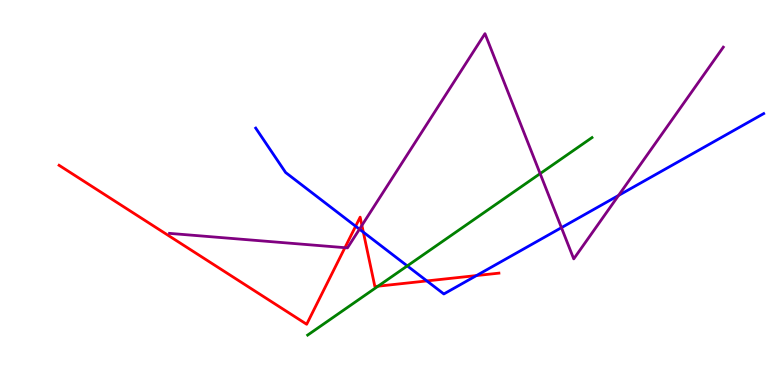[{'lines': ['blue', 'red'], 'intersections': [{'x': 4.59, 'y': 4.12}, {'x': 4.69, 'y': 3.97}, {'x': 5.51, 'y': 2.7}, {'x': 6.15, 'y': 2.84}]}, {'lines': ['green', 'red'], 'intersections': [{'x': 4.88, 'y': 2.57}]}, {'lines': ['purple', 'red'], 'intersections': [{'x': 4.45, 'y': 3.57}, {'x': 4.67, 'y': 4.15}]}, {'lines': ['blue', 'green'], 'intersections': [{'x': 5.26, 'y': 3.09}]}, {'lines': ['blue', 'purple'], 'intersections': [{'x': 4.64, 'y': 4.05}, {'x': 7.24, 'y': 4.09}, {'x': 7.98, 'y': 4.92}]}, {'lines': ['green', 'purple'], 'intersections': [{'x': 6.97, 'y': 5.49}]}]